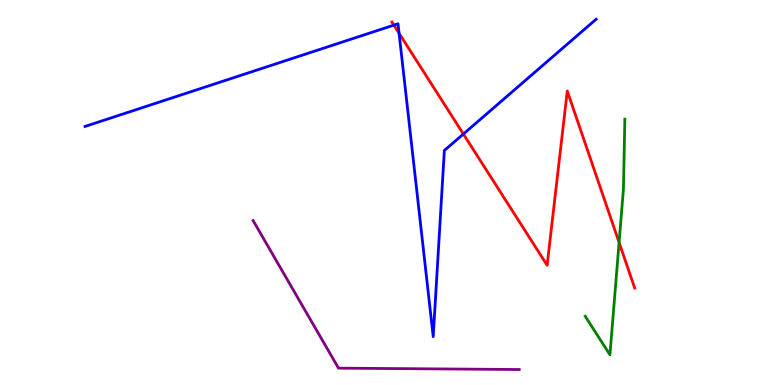[{'lines': ['blue', 'red'], 'intersections': [{'x': 5.08, 'y': 9.35}, {'x': 5.15, 'y': 9.14}, {'x': 5.98, 'y': 6.52}]}, {'lines': ['green', 'red'], 'intersections': [{'x': 7.99, 'y': 3.7}]}, {'lines': ['purple', 'red'], 'intersections': []}, {'lines': ['blue', 'green'], 'intersections': []}, {'lines': ['blue', 'purple'], 'intersections': []}, {'lines': ['green', 'purple'], 'intersections': []}]